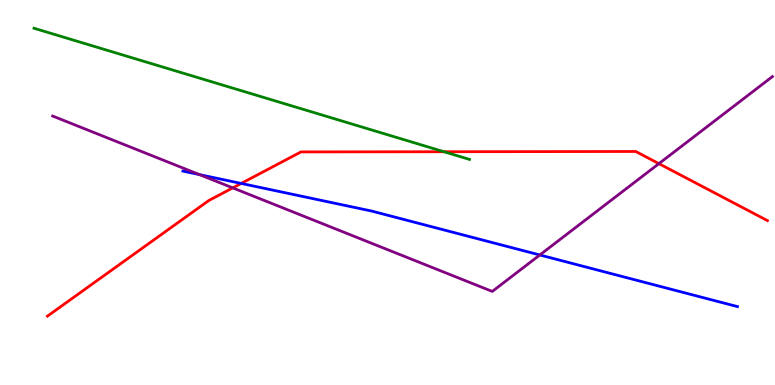[{'lines': ['blue', 'red'], 'intersections': [{'x': 3.11, 'y': 5.24}]}, {'lines': ['green', 'red'], 'intersections': [{'x': 5.73, 'y': 6.06}]}, {'lines': ['purple', 'red'], 'intersections': [{'x': 3.0, 'y': 5.12}, {'x': 8.5, 'y': 5.75}]}, {'lines': ['blue', 'green'], 'intersections': []}, {'lines': ['blue', 'purple'], 'intersections': [{'x': 2.57, 'y': 5.47}, {'x': 6.97, 'y': 3.38}]}, {'lines': ['green', 'purple'], 'intersections': []}]